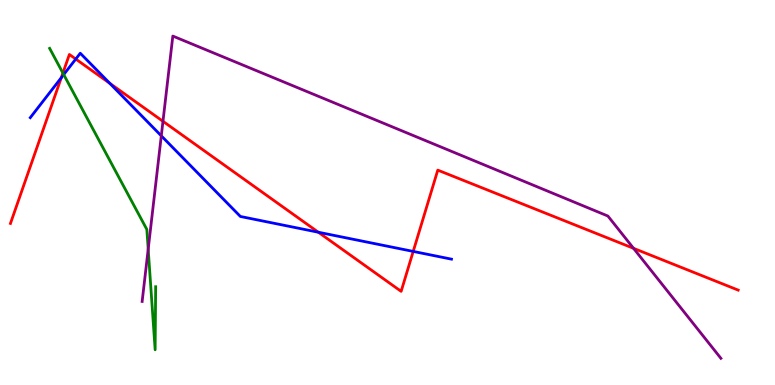[{'lines': ['blue', 'red'], 'intersections': [{'x': 0.791, 'y': 7.98}, {'x': 0.978, 'y': 8.47}, {'x': 1.42, 'y': 7.84}, {'x': 4.11, 'y': 3.97}, {'x': 5.33, 'y': 3.47}]}, {'lines': ['green', 'red'], 'intersections': [{'x': 0.812, 'y': 8.1}]}, {'lines': ['purple', 'red'], 'intersections': [{'x': 2.1, 'y': 6.85}, {'x': 8.17, 'y': 3.55}]}, {'lines': ['blue', 'green'], 'intersections': [{'x': 0.822, 'y': 8.06}]}, {'lines': ['blue', 'purple'], 'intersections': [{'x': 2.08, 'y': 6.47}]}, {'lines': ['green', 'purple'], 'intersections': [{'x': 1.91, 'y': 3.53}]}]